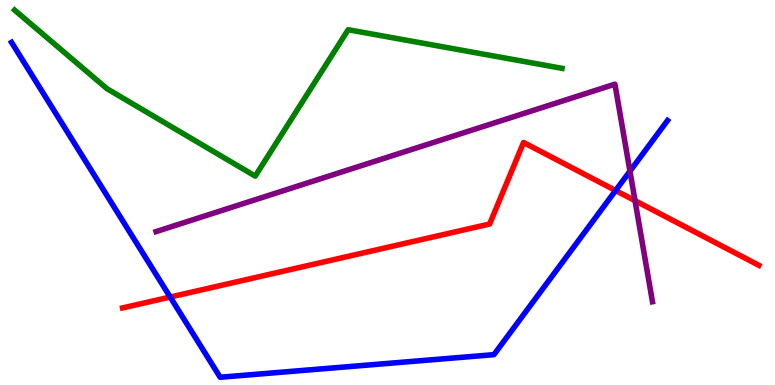[{'lines': ['blue', 'red'], 'intersections': [{'x': 2.2, 'y': 2.28}, {'x': 7.94, 'y': 5.05}]}, {'lines': ['green', 'red'], 'intersections': []}, {'lines': ['purple', 'red'], 'intersections': [{'x': 8.19, 'y': 4.79}]}, {'lines': ['blue', 'green'], 'intersections': []}, {'lines': ['blue', 'purple'], 'intersections': [{'x': 8.13, 'y': 5.55}]}, {'lines': ['green', 'purple'], 'intersections': []}]